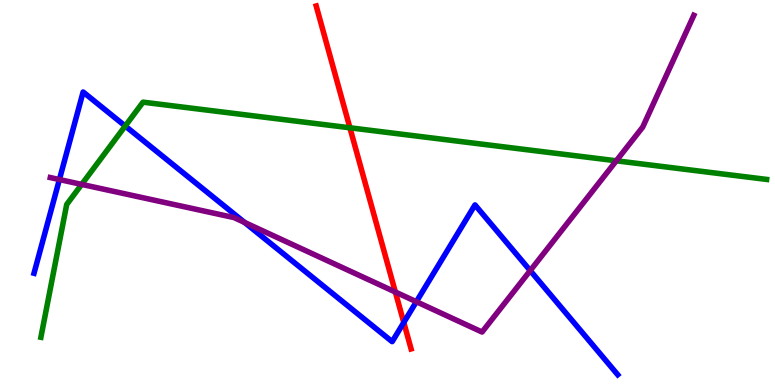[{'lines': ['blue', 'red'], 'intersections': [{'x': 5.21, 'y': 1.62}]}, {'lines': ['green', 'red'], 'intersections': [{'x': 4.51, 'y': 6.68}]}, {'lines': ['purple', 'red'], 'intersections': [{'x': 5.1, 'y': 2.42}]}, {'lines': ['blue', 'green'], 'intersections': [{'x': 1.62, 'y': 6.73}]}, {'lines': ['blue', 'purple'], 'intersections': [{'x': 0.766, 'y': 5.34}, {'x': 3.16, 'y': 4.22}, {'x': 5.37, 'y': 2.16}, {'x': 6.84, 'y': 2.97}]}, {'lines': ['green', 'purple'], 'intersections': [{'x': 1.05, 'y': 5.21}, {'x': 7.95, 'y': 5.82}]}]